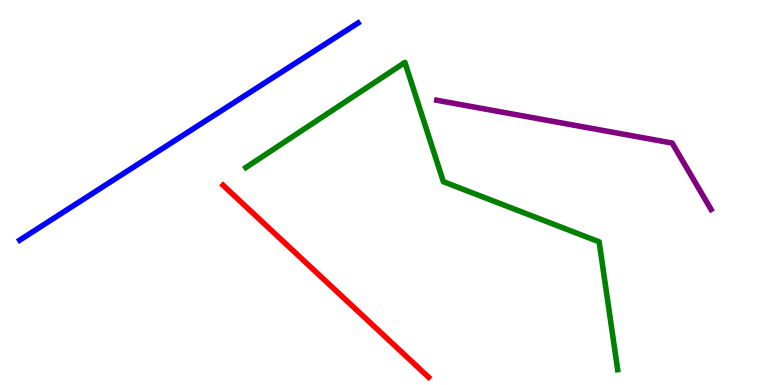[{'lines': ['blue', 'red'], 'intersections': []}, {'lines': ['green', 'red'], 'intersections': []}, {'lines': ['purple', 'red'], 'intersections': []}, {'lines': ['blue', 'green'], 'intersections': []}, {'lines': ['blue', 'purple'], 'intersections': []}, {'lines': ['green', 'purple'], 'intersections': []}]